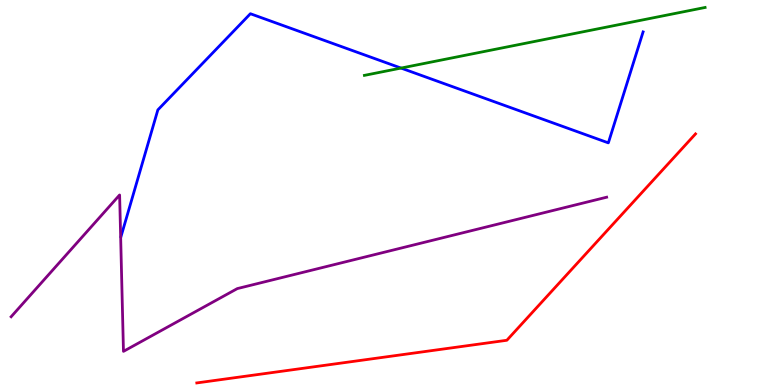[{'lines': ['blue', 'red'], 'intersections': []}, {'lines': ['green', 'red'], 'intersections': []}, {'lines': ['purple', 'red'], 'intersections': []}, {'lines': ['blue', 'green'], 'intersections': [{'x': 5.17, 'y': 8.23}]}, {'lines': ['blue', 'purple'], 'intersections': []}, {'lines': ['green', 'purple'], 'intersections': []}]